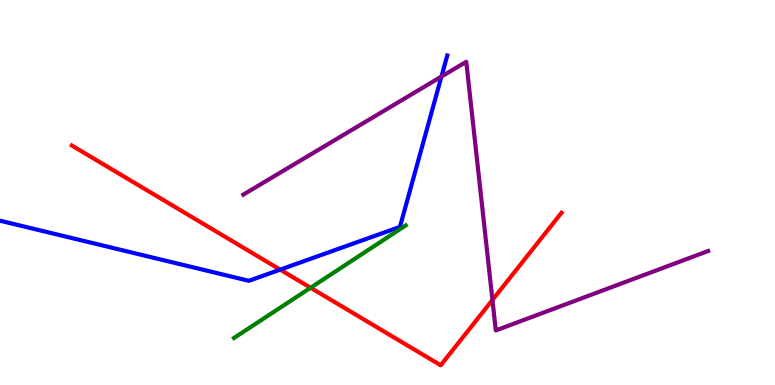[{'lines': ['blue', 'red'], 'intersections': [{'x': 3.62, 'y': 3.0}]}, {'lines': ['green', 'red'], 'intersections': [{'x': 4.01, 'y': 2.53}]}, {'lines': ['purple', 'red'], 'intersections': [{'x': 6.35, 'y': 2.21}]}, {'lines': ['blue', 'green'], 'intersections': []}, {'lines': ['blue', 'purple'], 'intersections': [{'x': 5.7, 'y': 8.01}]}, {'lines': ['green', 'purple'], 'intersections': []}]